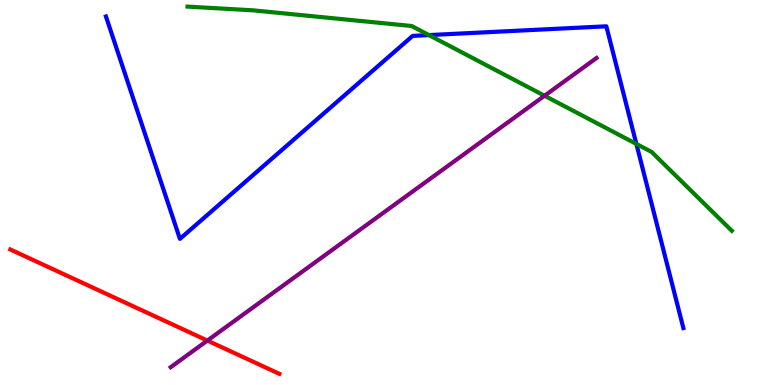[{'lines': ['blue', 'red'], 'intersections': []}, {'lines': ['green', 'red'], 'intersections': []}, {'lines': ['purple', 'red'], 'intersections': [{'x': 2.68, 'y': 1.15}]}, {'lines': ['blue', 'green'], 'intersections': [{'x': 5.53, 'y': 9.09}, {'x': 8.21, 'y': 6.26}]}, {'lines': ['blue', 'purple'], 'intersections': []}, {'lines': ['green', 'purple'], 'intersections': [{'x': 7.03, 'y': 7.51}]}]